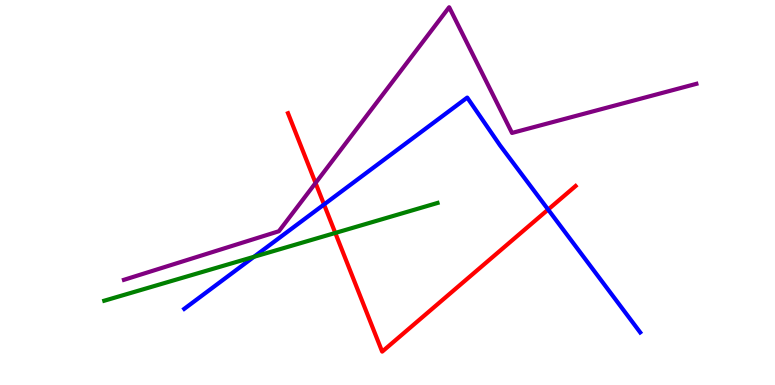[{'lines': ['blue', 'red'], 'intersections': [{'x': 4.18, 'y': 4.69}, {'x': 7.07, 'y': 4.56}]}, {'lines': ['green', 'red'], 'intersections': [{'x': 4.33, 'y': 3.95}]}, {'lines': ['purple', 'red'], 'intersections': [{'x': 4.07, 'y': 5.25}]}, {'lines': ['blue', 'green'], 'intersections': [{'x': 3.28, 'y': 3.33}]}, {'lines': ['blue', 'purple'], 'intersections': []}, {'lines': ['green', 'purple'], 'intersections': []}]